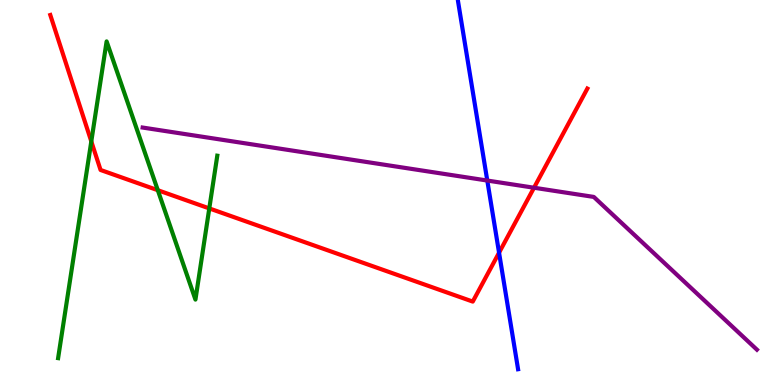[{'lines': ['blue', 'red'], 'intersections': [{'x': 6.44, 'y': 3.44}]}, {'lines': ['green', 'red'], 'intersections': [{'x': 1.18, 'y': 6.33}, {'x': 2.04, 'y': 5.06}, {'x': 2.7, 'y': 4.59}]}, {'lines': ['purple', 'red'], 'intersections': [{'x': 6.89, 'y': 5.12}]}, {'lines': ['blue', 'green'], 'intersections': []}, {'lines': ['blue', 'purple'], 'intersections': [{'x': 6.29, 'y': 5.31}]}, {'lines': ['green', 'purple'], 'intersections': []}]